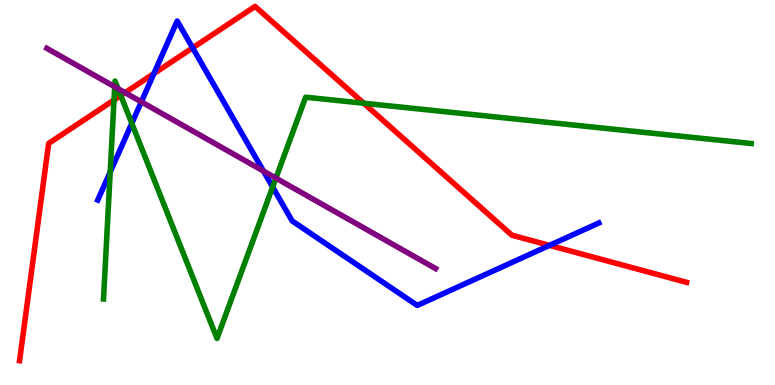[{'lines': ['blue', 'red'], 'intersections': [{'x': 1.99, 'y': 8.09}, {'x': 2.49, 'y': 8.76}, {'x': 7.09, 'y': 3.63}]}, {'lines': ['green', 'red'], 'intersections': [{'x': 1.47, 'y': 7.4}, {'x': 1.56, 'y': 7.52}, {'x': 4.69, 'y': 7.32}]}, {'lines': ['purple', 'red'], 'intersections': [{'x': 1.61, 'y': 7.59}]}, {'lines': ['blue', 'green'], 'intersections': [{'x': 1.42, 'y': 5.53}, {'x': 1.7, 'y': 6.8}, {'x': 3.52, 'y': 5.14}]}, {'lines': ['blue', 'purple'], 'intersections': [{'x': 1.82, 'y': 7.35}, {'x': 3.4, 'y': 5.56}]}, {'lines': ['green', 'purple'], 'intersections': [{'x': 1.48, 'y': 7.75}, {'x': 1.52, 'y': 7.7}, {'x': 3.56, 'y': 5.37}]}]